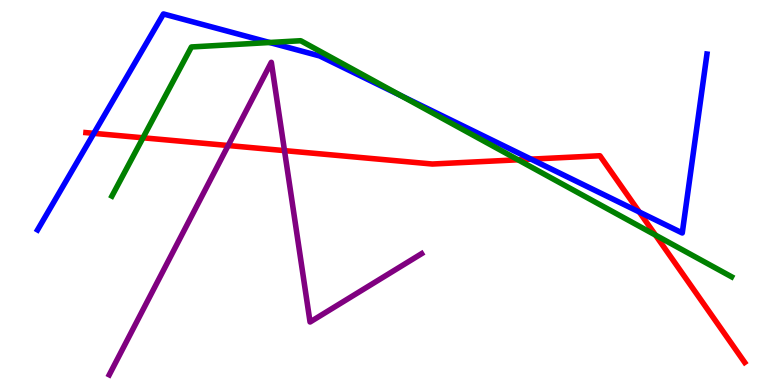[{'lines': ['blue', 'red'], 'intersections': [{'x': 1.21, 'y': 6.54}, {'x': 6.85, 'y': 5.87}, {'x': 8.25, 'y': 4.49}]}, {'lines': ['green', 'red'], 'intersections': [{'x': 1.85, 'y': 6.42}, {'x': 6.68, 'y': 5.85}, {'x': 8.46, 'y': 3.89}]}, {'lines': ['purple', 'red'], 'intersections': [{'x': 2.94, 'y': 6.22}, {'x': 3.67, 'y': 6.09}]}, {'lines': ['blue', 'green'], 'intersections': [{'x': 3.48, 'y': 8.9}, {'x': 5.17, 'y': 7.52}]}, {'lines': ['blue', 'purple'], 'intersections': []}, {'lines': ['green', 'purple'], 'intersections': []}]